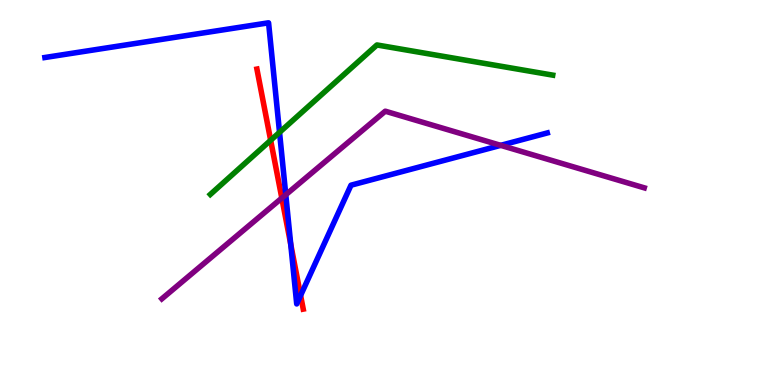[{'lines': ['blue', 'red'], 'intersections': [{'x': 3.75, 'y': 3.65}, {'x': 3.88, 'y': 2.33}]}, {'lines': ['green', 'red'], 'intersections': [{'x': 3.49, 'y': 6.36}]}, {'lines': ['purple', 'red'], 'intersections': [{'x': 3.64, 'y': 4.86}]}, {'lines': ['blue', 'green'], 'intersections': [{'x': 3.61, 'y': 6.56}]}, {'lines': ['blue', 'purple'], 'intersections': [{'x': 3.69, 'y': 4.94}, {'x': 6.46, 'y': 6.22}]}, {'lines': ['green', 'purple'], 'intersections': []}]